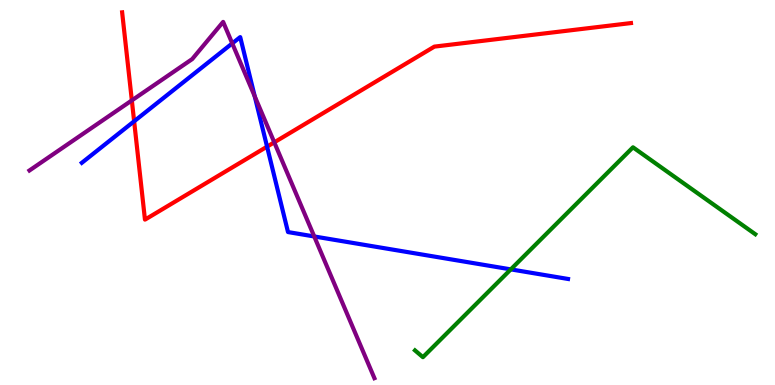[{'lines': ['blue', 'red'], 'intersections': [{'x': 1.73, 'y': 6.85}, {'x': 3.45, 'y': 6.19}]}, {'lines': ['green', 'red'], 'intersections': []}, {'lines': ['purple', 'red'], 'intersections': [{'x': 1.7, 'y': 7.39}, {'x': 3.54, 'y': 6.3}]}, {'lines': ['blue', 'green'], 'intersections': [{'x': 6.59, 'y': 3.0}]}, {'lines': ['blue', 'purple'], 'intersections': [{'x': 3.0, 'y': 8.87}, {'x': 3.29, 'y': 7.5}, {'x': 4.05, 'y': 3.86}]}, {'lines': ['green', 'purple'], 'intersections': []}]